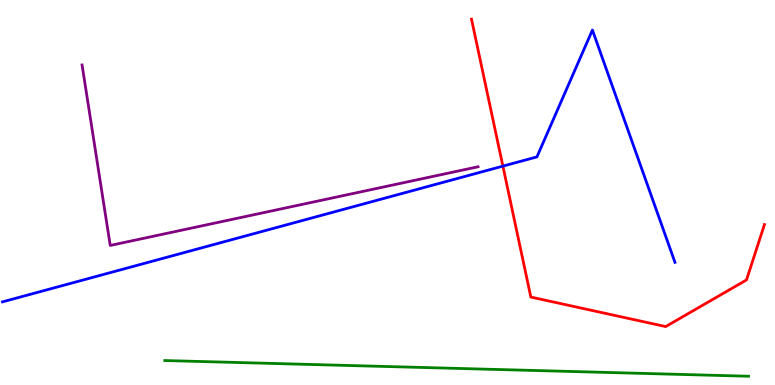[{'lines': ['blue', 'red'], 'intersections': [{'x': 6.49, 'y': 5.68}]}, {'lines': ['green', 'red'], 'intersections': []}, {'lines': ['purple', 'red'], 'intersections': []}, {'lines': ['blue', 'green'], 'intersections': []}, {'lines': ['blue', 'purple'], 'intersections': []}, {'lines': ['green', 'purple'], 'intersections': []}]